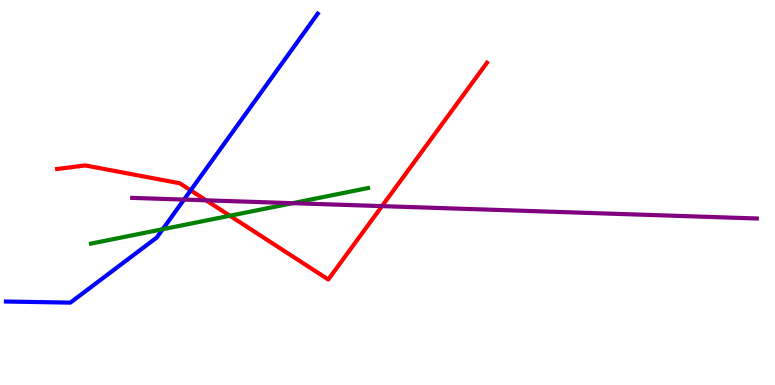[{'lines': ['blue', 'red'], 'intersections': [{'x': 2.46, 'y': 5.06}]}, {'lines': ['green', 'red'], 'intersections': [{'x': 2.97, 'y': 4.4}]}, {'lines': ['purple', 'red'], 'intersections': [{'x': 2.66, 'y': 4.8}, {'x': 4.93, 'y': 4.65}]}, {'lines': ['blue', 'green'], 'intersections': [{'x': 2.1, 'y': 4.05}]}, {'lines': ['blue', 'purple'], 'intersections': [{'x': 2.37, 'y': 4.82}]}, {'lines': ['green', 'purple'], 'intersections': [{'x': 3.78, 'y': 4.72}]}]